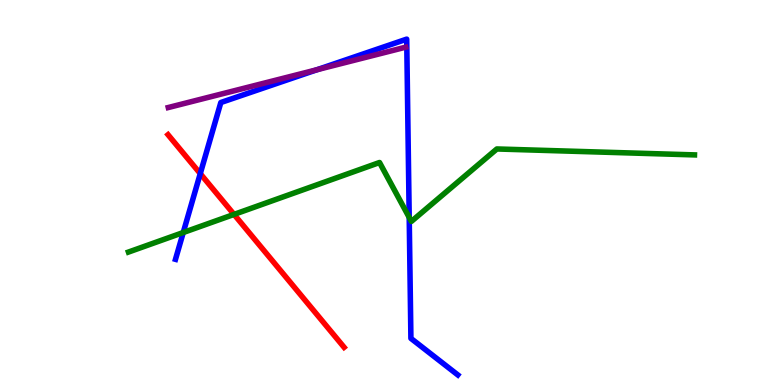[{'lines': ['blue', 'red'], 'intersections': [{'x': 2.58, 'y': 5.49}]}, {'lines': ['green', 'red'], 'intersections': [{'x': 3.02, 'y': 4.43}]}, {'lines': ['purple', 'red'], 'intersections': []}, {'lines': ['blue', 'green'], 'intersections': [{'x': 2.36, 'y': 3.96}, {'x': 5.28, 'y': 4.35}]}, {'lines': ['blue', 'purple'], 'intersections': [{'x': 4.09, 'y': 8.19}]}, {'lines': ['green', 'purple'], 'intersections': []}]